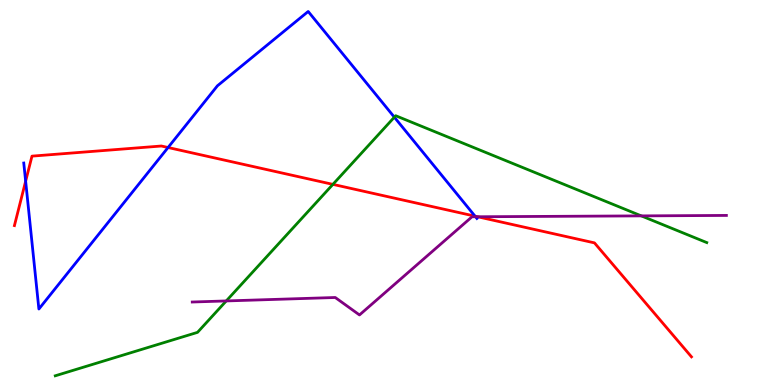[{'lines': ['blue', 'red'], 'intersections': [{'x': 0.331, 'y': 5.29}, {'x': 2.17, 'y': 6.17}, {'x': 6.13, 'y': 4.39}]}, {'lines': ['green', 'red'], 'intersections': [{'x': 4.3, 'y': 5.21}]}, {'lines': ['purple', 'red'], 'intersections': [{'x': 6.16, 'y': 4.37}]}, {'lines': ['blue', 'green'], 'intersections': [{'x': 5.09, 'y': 6.96}]}, {'lines': ['blue', 'purple'], 'intersections': [{'x': 6.14, 'y': 4.37}]}, {'lines': ['green', 'purple'], 'intersections': [{'x': 2.92, 'y': 2.18}, {'x': 8.27, 'y': 4.39}]}]